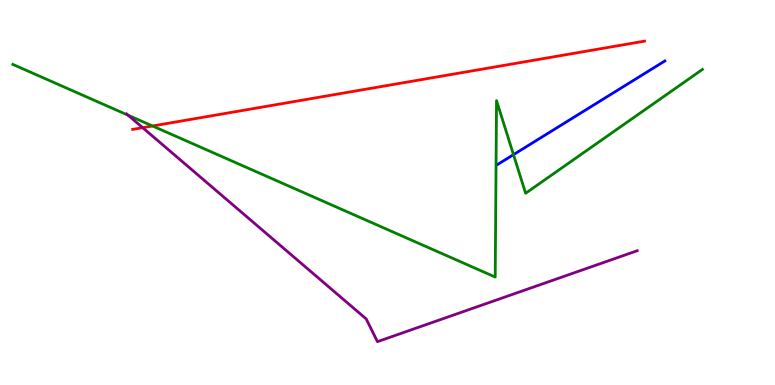[{'lines': ['blue', 'red'], 'intersections': []}, {'lines': ['green', 'red'], 'intersections': [{'x': 1.97, 'y': 6.73}]}, {'lines': ['purple', 'red'], 'intersections': [{'x': 1.84, 'y': 6.68}]}, {'lines': ['blue', 'green'], 'intersections': [{'x': 6.63, 'y': 5.98}]}, {'lines': ['blue', 'purple'], 'intersections': []}, {'lines': ['green', 'purple'], 'intersections': [{'x': 1.65, 'y': 7.01}]}]